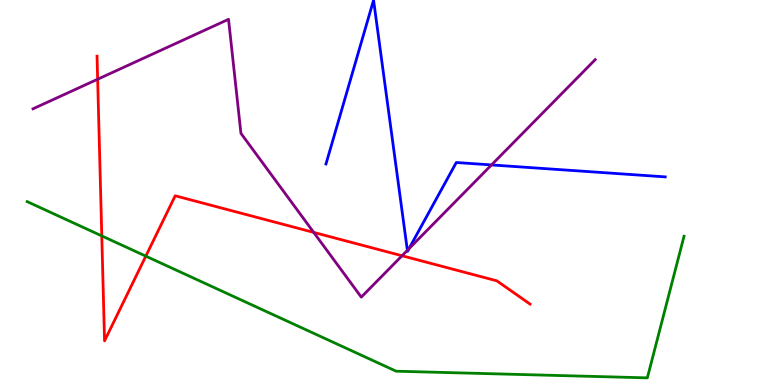[{'lines': ['blue', 'red'], 'intersections': []}, {'lines': ['green', 'red'], 'intersections': [{'x': 1.31, 'y': 3.87}, {'x': 1.88, 'y': 3.35}]}, {'lines': ['purple', 'red'], 'intersections': [{'x': 1.26, 'y': 7.94}, {'x': 4.05, 'y': 3.96}, {'x': 5.19, 'y': 3.36}]}, {'lines': ['blue', 'green'], 'intersections': []}, {'lines': ['blue', 'purple'], 'intersections': [{'x': 5.26, 'y': 3.5}, {'x': 5.28, 'y': 3.54}, {'x': 6.34, 'y': 5.72}]}, {'lines': ['green', 'purple'], 'intersections': []}]